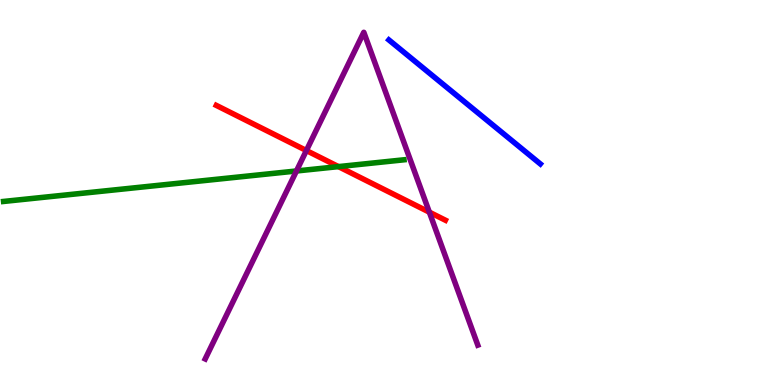[{'lines': ['blue', 'red'], 'intersections': []}, {'lines': ['green', 'red'], 'intersections': [{'x': 4.37, 'y': 5.67}]}, {'lines': ['purple', 'red'], 'intersections': [{'x': 3.95, 'y': 6.09}, {'x': 5.54, 'y': 4.49}]}, {'lines': ['blue', 'green'], 'intersections': []}, {'lines': ['blue', 'purple'], 'intersections': []}, {'lines': ['green', 'purple'], 'intersections': [{'x': 3.83, 'y': 5.56}]}]